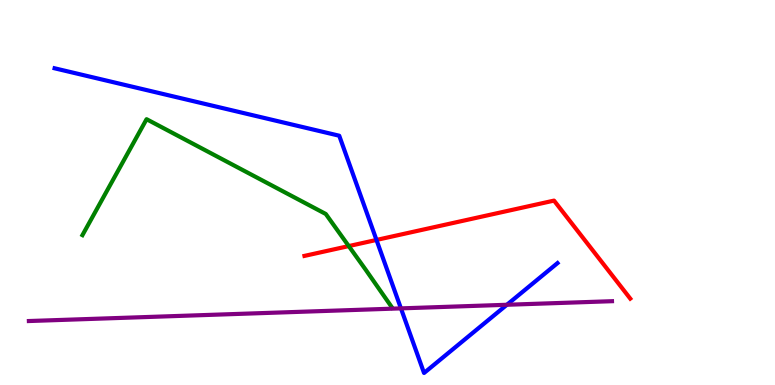[{'lines': ['blue', 'red'], 'intersections': [{'x': 4.86, 'y': 3.77}]}, {'lines': ['green', 'red'], 'intersections': [{'x': 4.5, 'y': 3.61}]}, {'lines': ['purple', 'red'], 'intersections': []}, {'lines': ['blue', 'green'], 'intersections': []}, {'lines': ['blue', 'purple'], 'intersections': [{'x': 5.17, 'y': 1.99}, {'x': 6.54, 'y': 2.08}]}, {'lines': ['green', 'purple'], 'intersections': []}]